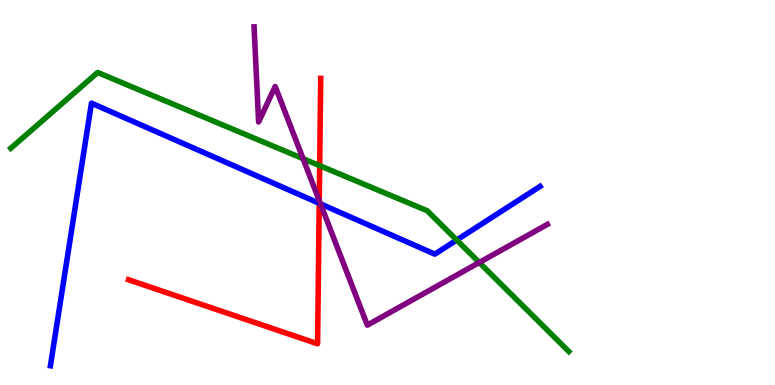[{'lines': ['blue', 'red'], 'intersections': [{'x': 4.12, 'y': 4.72}]}, {'lines': ['green', 'red'], 'intersections': [{'x': 4.12, 'y': 5.7}]}, {'lines': ['purple', 'red'], 'intersections': [{'x': 4.12, 'y': 4.79}]}, {'lines': ['blue', 'green'], 'intersections': [{'x': 5.89, 'y': 3.77}]}, {'lines': ['blue', 'purple'], 'intersections': [{'x': 4.14, 'y': 4.7}]}, {'lines': ['green', 'purple'], 'intersections': [{'x': 3.91, 'y': 5.88}, {'x': 6.18, 'y': 3.18}]}]